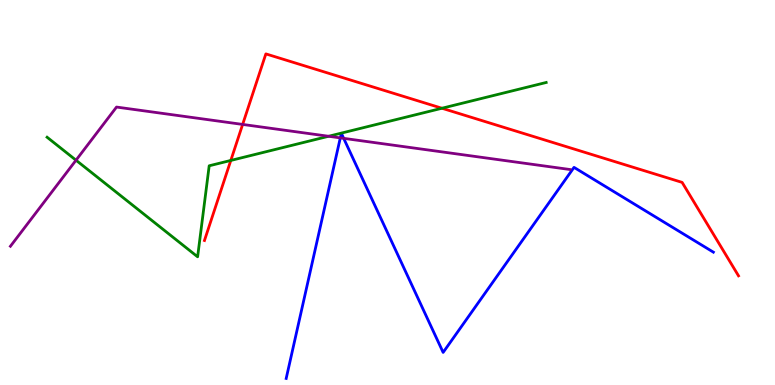[{'lines': ['blue', 'red'], 'intersections': []}, {'lines': ['green', 'red'], 'intersections': [{'x': 2.98, 'y': 5.83}, {'x': 5.7, 'y': 7.19}]}, {'lines': ['purple', 'red'], 'intersections': [{'x': 3.13, 'y': 6.77}]}, {'lines': ['blue', 'green'], 'intersections': []}, {'lines': ['blue', 'purple'], 'intersections': [{'x': 4.39, 'y': 6.42}, {'x': 4.43, 'y': 6.41}]}, {'lines': ['green', 'purple'], 'intersections': [{'x': 0.981, 'y': 5.84}, {'x': 4.24, 'y': 6.46}]}]